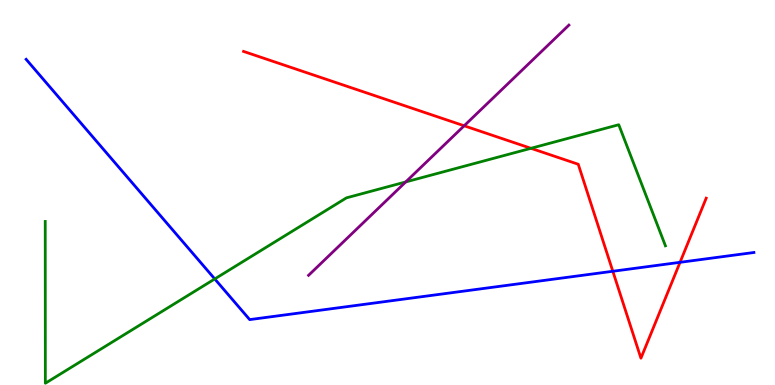[{'lines': ['blue', 'red'], 'intersections': [{'x': 7.91, 'y': 2.95}, {'x': 8.77, 'y': 3.19}]}, {'lines': ['green', 'red'], 'intersections': [{'x': 6.85, 'y': 6.15}]}, {'lines': ['purple', 'red'], 'intersections': [{'x': 5.99, 'y': 6.73}]}, {'lines': ['blue', 'green'], 'intersections': [{'x': 2.77, 'y': 2.75}]}, {'lines': ['blue', 'purple'], 'intersections': []}, {'lines': ['green', 'purple'], 'intersections': [{'x': 5.24, 'y': 5.27}]}]